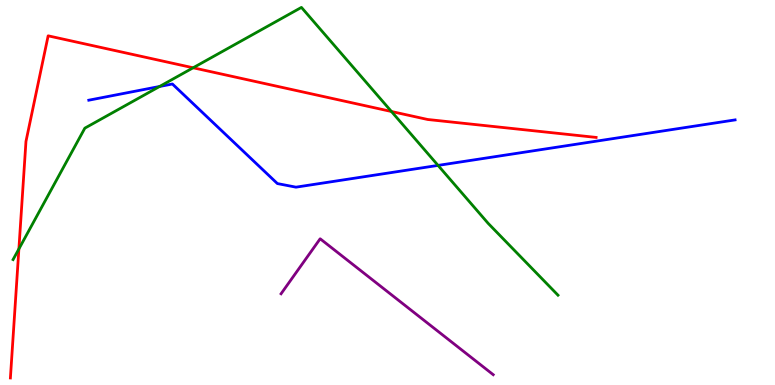[{'lines': ['blue', 'red'], 'intersections': []}, {'lines': ['green', 'red'], 'intersections': [{'x': 0.244, 'y': 3.53}, {'x': 2.49, 'y': 8.24}, {'x': 5.05, 'y': 7.1}]}, {'lines': ['purple', 'red'], 'intersections': []}, {'lines': ['blue', 'green'], 'intersections': [{'x': 2.06, 'y': 7.75}, {'x': 5.65, 'y': 5.7}]}, {'lines': ['blue', 'purple'], 'intersections': []}, {'lines': ['green', 'purple'], 'intersections': []}]